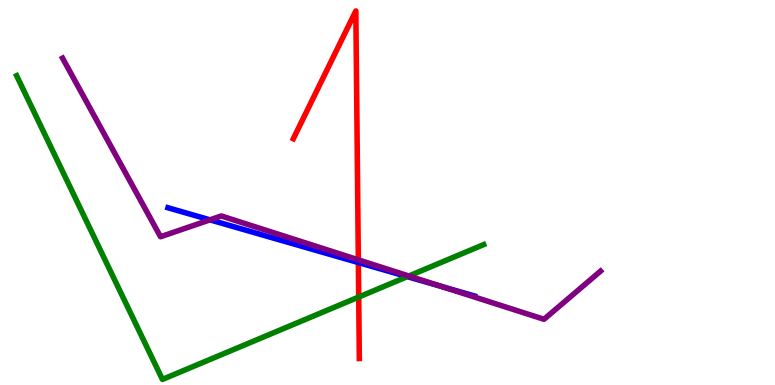[{'lines': ['blue', 'red'], 'intersections': [{'x': 4.62, 'y': 3.18}]}, {'lines': ['green', 'red'], 'intersections': [{'x': 4.63, 'y': 2.28}]}, {'lines': ['purple', 'red'], 'intersections': [{'x': 4.62, 'y': 3.25}]}, {'lines': ['blue', 'green'], 'intersections': [{'x': 5.26, 'y': 2.81}]}, {'lines': ['blue', 'purple'], 'intersections': [{'x': 2.71, 'y': 4.29}, {'x': 5.7, 'y': 2.56}]}, {'lines': ['green', 'purple'], 'intersections': [{'x': 5.28, 'y': 2.83}]}]